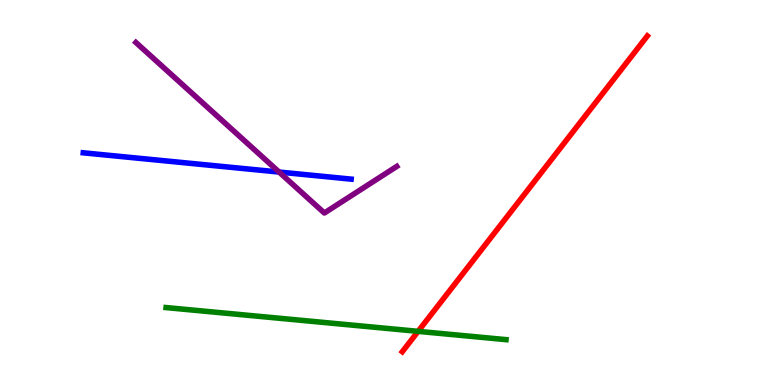[{'lines': ['blue', 'red'], 'intersections': []}, {'lines': ['green', 'red'], 'intersections': [{'x': 5.39, 'y': 1.39}]}, {'lines': ['purple', 'red'], 'intersections': []}, {'lines': ['blue', 'green'], 'intersections': []}, {'lines': ['blue', 'purple'], 'intersections': [{'x': 3.6, 'y': 5.53}]}, {'lines': ['green', 'purple'], 'intersections': []}]